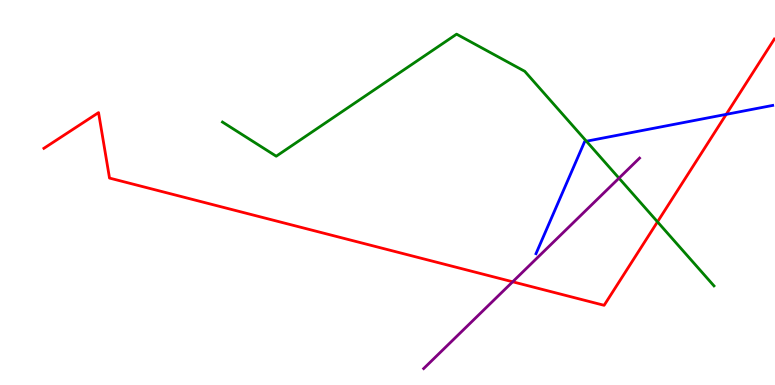[{'lines': ['blue', 'red'], 'intersections': [{'x': 9.37, 'y': 7.03}]}, {'lines': ['green', 'red'], 'intersections': [{'x': 8.48, 'y': 4.24}]}, {'lines': ['purple', 'red'], 'intersections': [{'x': 6.62, 'y': 2.68}]}, {'lines': ['blue', 'green'], 'intersections': [{'x': 7.57, 'y': 6.33}]}, {'lines': ['blue', 'purple'], 'intersections': []}, {'lines': ['green', 'purple'], 'intersections': [{'x': 7.99, 'y': 5.37}]}]